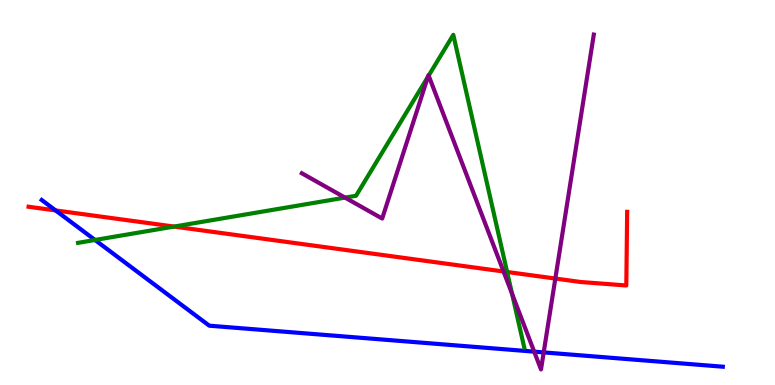[{'lines': ['blue', 'red'], 'intersections': [{'x': 0.718, 'y': 4.53}]}, {'lines': ['green', 'red'], 'intersections': [{'x': 2.25, 'y': 4.11}, {'x': 6.54, 'y': 2.94}]}, {'lines': ['purple', 'red'], 'intersections': [{'x': 6.5, 'y': 2.95}, {'x': 7.17, 'y': 2.76}]}, {'lines': ['blue', 'green'], 'intersections': [{'x': 1.23, 'y': 3.77}]}, {'lines': ['blue', 'purple'], 'intersections': [{'x': 6.89, 'y': 0.866}, {'x': 7.02, 'y': 0.847}]}, {'lines': ['green', 'purple'], 'intersections': [{'x': 4.45, 'y': 4.87}, {'x': 5.52, 'y': 8.0}, {'x': 5.53, 'y': 8.04}, {'x': 6.61, 'y': 2.37}]}]